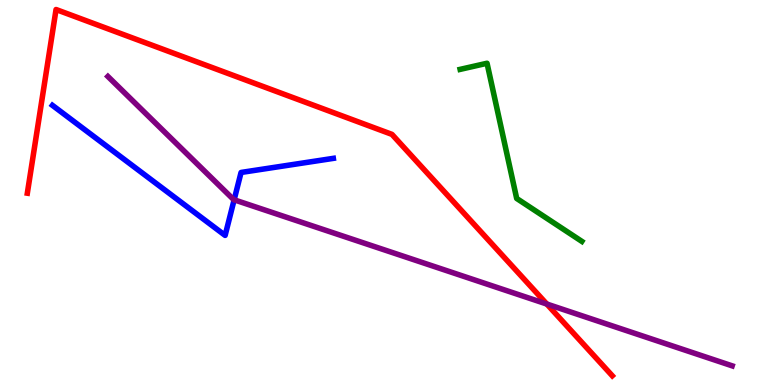[{'lines': ['blue', 'red'], 'intersections': []}, {'lines': ['green', 'red'], 'intersections': []}, {'lines': ['purple', 'red'], 'intersections': [{'x': 7.06, 'y': 2.1}]}, {'lines': ['blue', 'green'], 'intersections': []}, {'lines': ['blue', 'purple'], 'intersections': [{'x': 3.02, 'y': 4.81}]}, {'lines': ['green', 'purple'], 'intersections': []}]